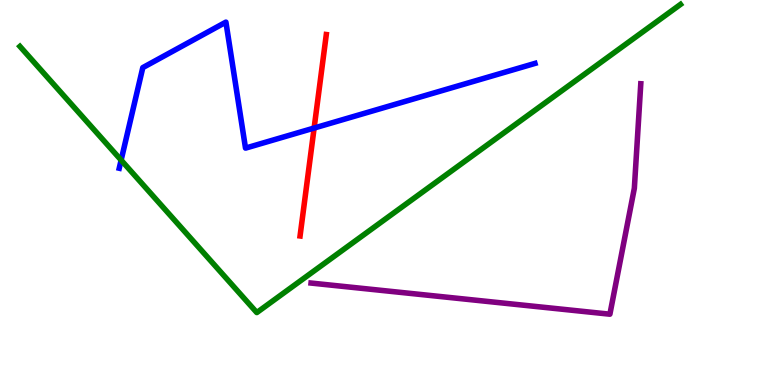[{'lines': ['blue', 'red'], 'intersections': [{'x': 4.05, 'y': 6.67}]}, {'lines': ['green', 'red'], 'intersections': []}, {'lines': ['purple', 'red'], 'intersections': []}, {'lines': ['blue', 'green'], 'intersections': [{'x': 1.56, 'y': 5.84}]}, {'lines': ['blue', 'purple'], 'intersections': []}, {'lines': ['green', 'purple'], 'intersections': []}]